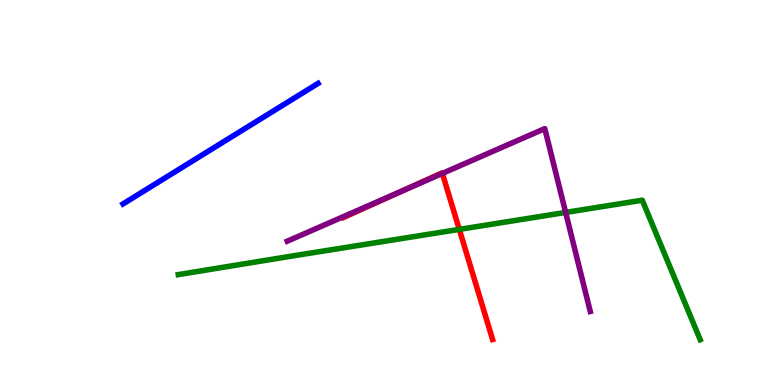[{'lines': ['blue', 'red'], 'intersections': []}, {'lines': ['green', 'red'], 'intersections': [{'x': 5.93, 'y': 4.04}]}, {'lines': ['purple', 'red'], 'intersections': [{'x': 5.17, 'y': 5.03}, {'x': 5.71, 'y': 5.5}]}, {'lines': ['blue', 'green'], 'intersections': []}, {'lines': ['blue', 'purple'], 'intersections': []}, {'lines': ['green', 'purple'], 'intersections': [{'x': 7.3, 'y': 4.48}]}]